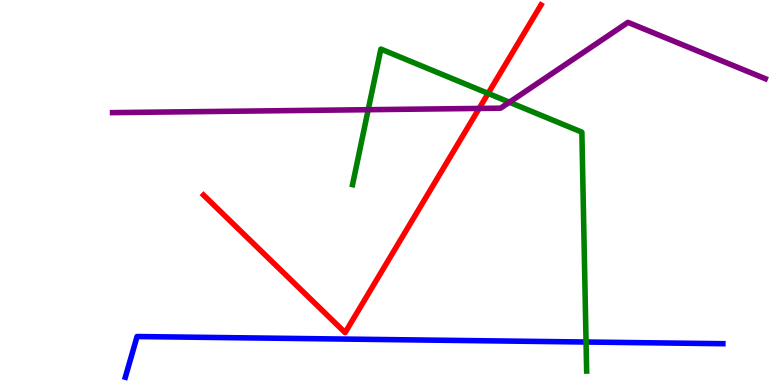[{'lines': ['blue', 'red'], 'intersections': []}, {'lines': ['green', 'red'], 'intersections': [{'x': 6.3, 'y': 7.57}]}, {'lines': ['purple', 'red'], 'intersections': [{'x': 6.18, 'y': 7.18}]}, {'lines': ['blue', 'green'], 'intersections': [{'x': 7.56, 'y': 1.12}]}, {'lines': ['blue', 'purple'], 'intersections': []}, {'lines': ['green', 'purple'], 'intersections': [{'x': 4.75, 'y': 7.15}, {'x': 6.57, 'y': 7.34}]}]